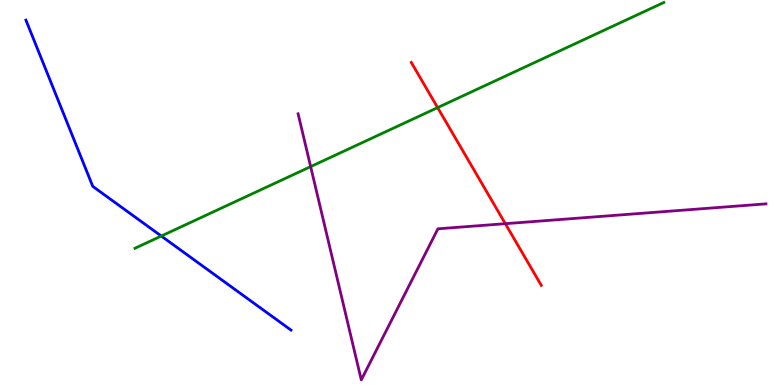[{'lines': ['blue', 'red'], 'intersections': []}, {'lines': ['green', 'red'], 'intersections': [{'x': 5.65, 'y': 7.21}]}, {'lines': ['purple', 'red'], 'intersections': [{'x': 6.52, 'y': 4.19}]}, {'lines': ['blue', 'green'], 'intersections': [{'x': 2.08, 'y': 3.87}]}, {'lines': ['blue', 'purple'], 'intersections': []}, {'lines': ['green', 'purple'], 'intersections': [{'x': 4.01, 'y': 5.67}]}]